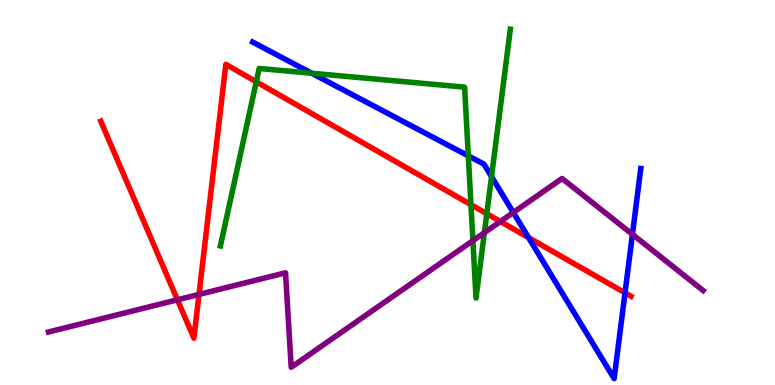[{'lines': ['blue', 'red'], 'intersections': [{'x': 6.82, 'y': 3.83}, {'x': 8.06, 'y': 2.39}]}, {'lines': ['green', 'red'], 'intersections': [{'x': 3.31, 'y': 7.88}, {'x': 6.08, 'y': 4.68}, {'x': 6.28, 'y': 4.45}]}, {'lines': ['purple', 'red'], 'intersections': [{'x': 2.29, 'y': 2.21}, {'x': 2.57, 'y': 2.35}, {'x': 6.46, 'y': 4.25}]}, {'lines': ['blue', 'green'], 'intersections': [{'x': 4.02, 'y': 8.1}, {'x': 6.04, 'y': 5.95}, {'x': 6.34, 'y': 5.41}]}, {'lines': ['blue', 'purple'], 'intersections': [{'x': 6.62, 'y': 4.48}, {'x': 8.16, 'y': 3.91}]}, {'lines': ['green', 'purple'], 'intersections': [{'x': 6.1, 'y': 3.75}, {'x': 6.25, 'y': 3.96}]}]